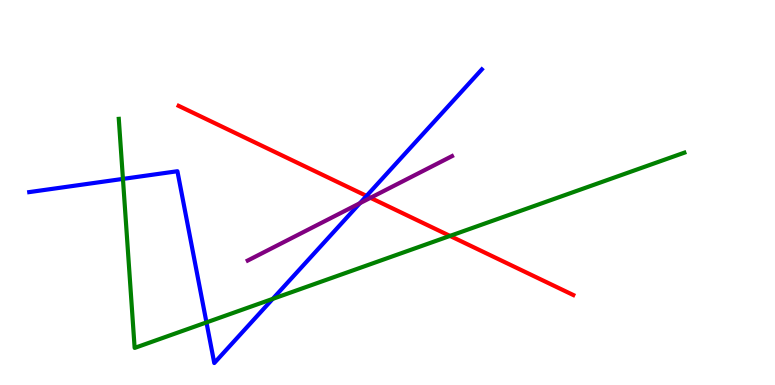[{'lines': ['blue', 'red'], 'intersections': [{'x': 4.73, 'y': 4.91}]}, {'lines': ['green', 'red'], 'intersections': [{'x': 5.81, 'y': 3.87}]}, {'lines': ['purple', 'red'], 'intersections': [{'x': 4.78, 'y': 4.86}]}, {'lines': ['blue', 'green'], 'intersections': [{'x': 1.59, 'y': 5.35}, {'x': 2.66, 'y': 1.63}, {'x': 3.52, 'y': 2.24}]}, {'lines': ['blue', 'purple'], 'intersections': [{'x': 4.64, 'y': 4.72}]}, {'lines': ['green', 'purple'], 'intersections': []}]